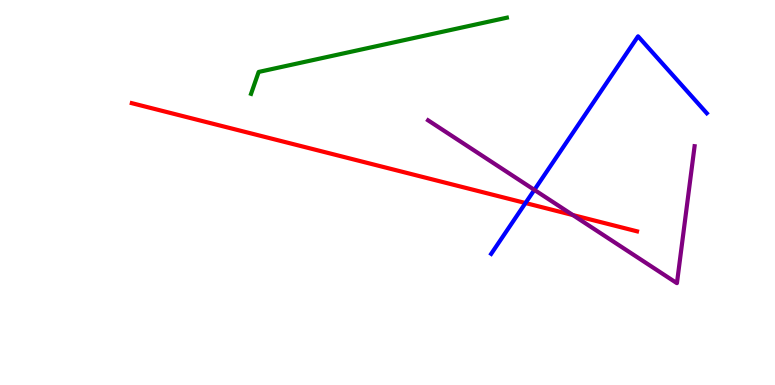[{'lines': ['blue', 'red'], 'intersections': [{'x': 6.78, 'y': 4.73}]}, {'lines': ['green', 'red'], 'intersections': []}, {'lines': ['purple', 'red'], 'intersections': [{'x': 7.39, 'y': 4.41}]}, {'lines': ['blue', 'green'], 'intersections': []}, {'lines': ['blue', 'purple'], 'intersections': [{'x': 6.9, 'y': 5.07}]}, {'lines': ['green', 'purple'], 'intersections': []}]